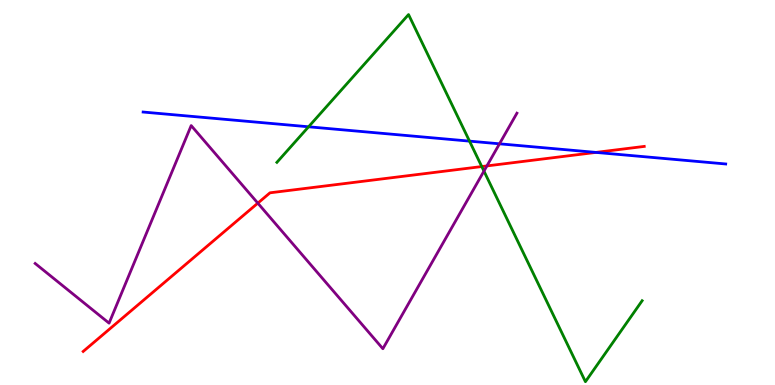[{'lines': ['blue', 'red'], 'intersections': [{'x': 7.69, 'y': 6.04}]}, {'lines': ['green', 'red'], 'intersections': [{'x': 6.22, 'y': 5.67}]}, {'lines': ['purple', 'red'], 'intersections': [{'x': 3.33, 'y': 4.72}, {'x': 6.28, 'y': 5.69}]}, {'lines': ['blue', 'green'], 'intersections': [{'x': 3.98, 'y': 6.71}, {'x': 6.06, 'y': 6.33}]}, {'lines': ['blue', 'purple'], 'intersections': [{'x': 6.45, 'y': 6.26}]}, {'lines': ['green', 'purple'], 'intersections': [{'x': 6.24, 'y': 5.56}]}]